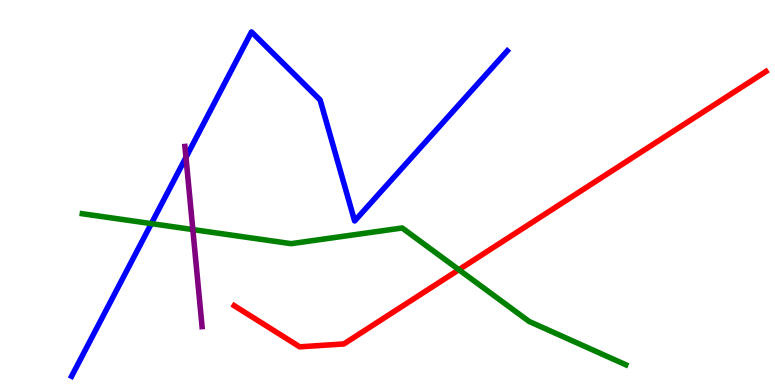[{'lines': ['blue', 'red'], 'intersections': []}, {'lines': ['green', 'red'], 'intersections': [{'x': 5.92, 'y': 2.99}]}, {'lines': ['purple', 'red'], 'intersections': []}, {'lines': ['blue', 'green'], 'intersections': [{'x': 1.95, 'y': 4.19}]}, {'lines': ['blue', 'purple'], 'intersections': [{'x': 2.4, 'y': 5.91}]}, {'lines': ['green', 'purple'], 'intersections': [{'x': 2.49, 'y': 4.04}]}]